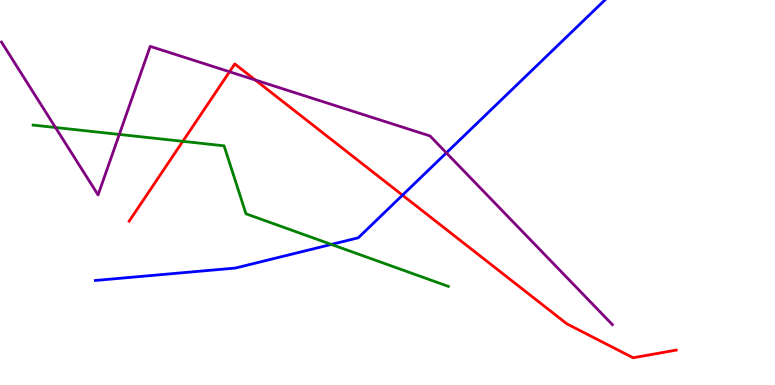[{'lines': ['blue', 'red'], 'intersections': [{'x': 5.19, 'y': 4.93}]}, {'lines': ['green', 'red'], 'intersections': [{'x': 2.36, 'y': 6.33}]}, {'lines': ['purple', 'red'], 'intersections': [{'x': 2.96, 'y': 8.14}, {'x': 3.29, 'y': 7.92}]}, {'lines': ['blue', 'green'], 'intersections': [{'x': 4.28, 'y': 3.65}]}, {'lines': ['blue', 'purple'], 'intersections': [{'x': 5.76, 'y': 6.03}]}, {'lines': ['green', 'purple'], 'intersections': [{'x': 0.716, 'y': 6.69}, {'x': 1.54, 'y': 6.51}]}]